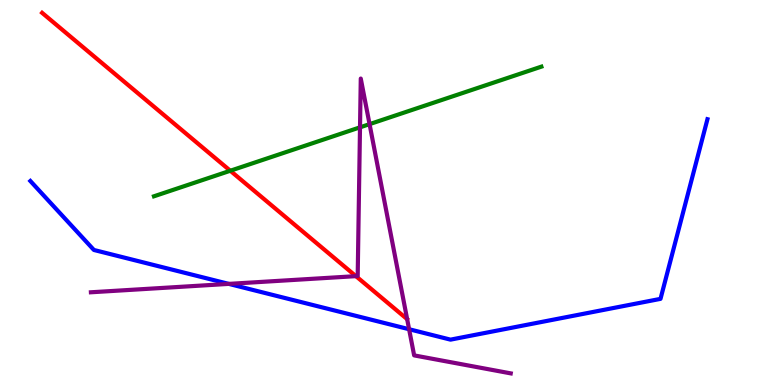[{'lines': ['blue', 'red'], 'intersections': []}, {'lines': ['green', 'red'], 'intersections': [{'x': 2.97, 'y': 5.57}]}, {'lines': ['purple', 'red'], 'intersections': [{'x': 4.59, 'y': 2.83}]}, {'lines': ['blue', 'green'], 'intersections': []}, {'lines': ['blue', 'purple'], 'intersections': [{'x': 2.95, 'y': 2.63}, {'x': 5.28, 'y': 1.45}]}, {'lines': ['green', 'purple'], 'intersections': [{'x': 4.65, 'y': 6.69}, {'x': 4.77, 'y': 6.78}]}]